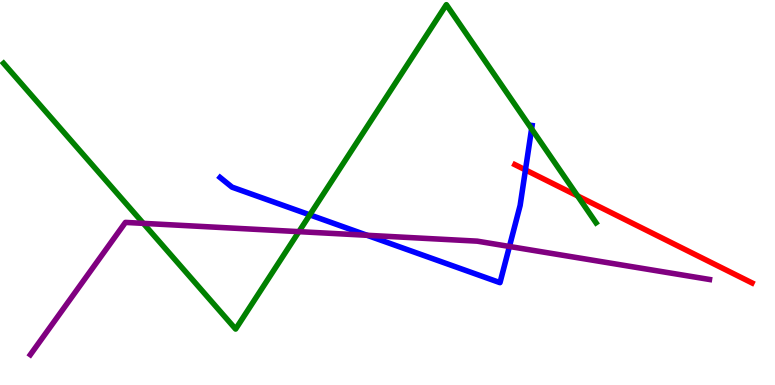[{'lines': ['blue', 'red'], 'intersections': [{'x': 6.78, 'y': 5.59}]}, {'lines': ['green', 'red'], 'intersections': [{'x': 7.45, 'y': 4.91}]}, {'lines': ['purple', 'red'], 'intersections': []}, {'lines': ['blue', 'green'], 'intersections': [{'x': 4.0, 'y': 4.42}, {'x': 6.86, 'y': 6.65}]}, {'lines': ['blue', 'purple'], 'intersections': [{'x': 4.74, 'y': 3.89}, {'x': 6.57, 'y': 3.6}]}, {'lines': ['green', 'purple'], 'intersections': [{'x': 1.85, 'y': 4.2}, {'x': 3.86, 'y': 3.98}]}]